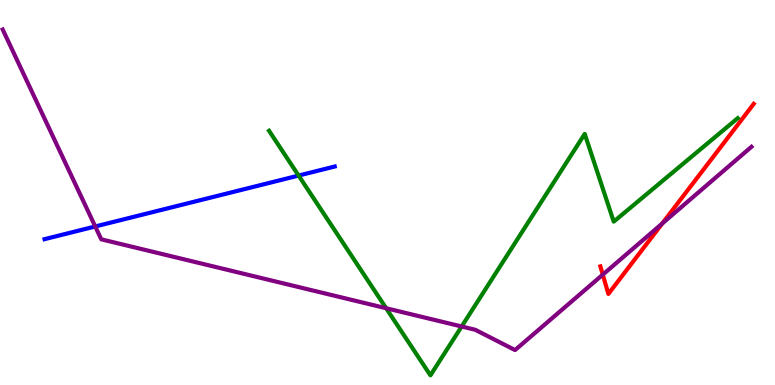[{'lines': ['blue', 'red'], 'intersections': []}, {'lines': ['green', 'red'], 'intersections': []}, {'lines': ['purple', 'red'], 'intersections': [{'x': 7.78, 'y': 2.87}, {'x': 8.54, 'y': 4.19}]}, {'lines': ['blue', 'green'], 'intersections': [{'x': 3.85, 'y': 5.44}]}, {'lines': ['blue', 'purple'], 'intersections': [{'x': 1.23, 'y': 4.12}]}, {'lines': ['green', 'purple'], 'intersections': [{'x': 4.98, 'y': 1.99}, {'x': 5.96, 'y': 1.52}]}]